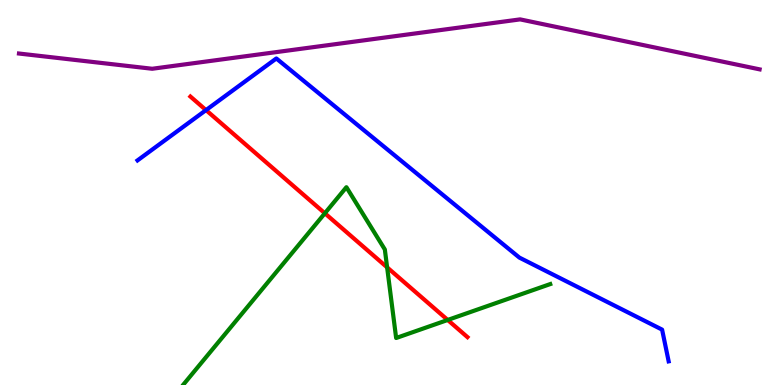[{'lines': ['blue', 'red'], 'intersections': [{'x': 2.66, 'y': 7.14}]}, {'lines': ['green', 'red'], 'intersections': [{'x': 4.19, 'y': 4.46}, {'x': 5.0, 'y': 3.06}, {'x': 5.78, 'y': 1.69}]}, {'lines': ['purple', 'red'], 'intersections': []}, {'lines': ['blue', 'green'], 'intersections': []}, {'lines': ['blue', 'purple'], 'intersections': []}, {'lines': ['green', 'purple'], 'intersections': []}]